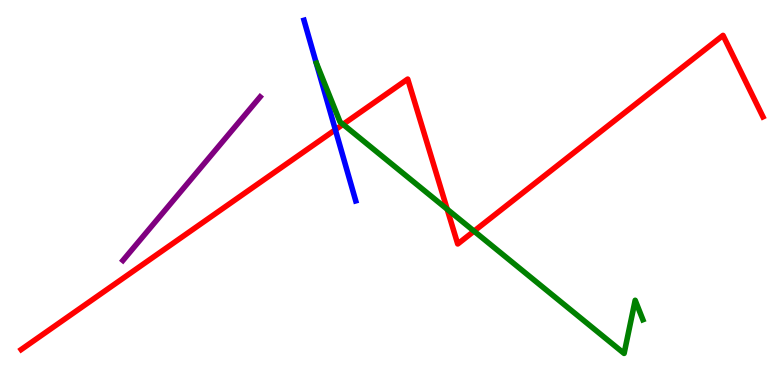[{'lines': ['blue', 'red'], 'intersections': [{'x': 4.33, 'y': 6.63}]}, {'lines': ['green', 'red'], 'intersections': [{'x': 4.43, 'y': 6.77}, {'x': 5.77, 'y': 4.57}, {'x': 6.12, 'y': 4.0}]}, {'lines': ['purple', 'red'], 'intersections': []}, {'lines': ['blue', 'green'], 'intersections': []}, {'lines': ['blue', 'purple'], 'intersections': []}, {'lines': ['green', 'purple'], 'intersections': []}]